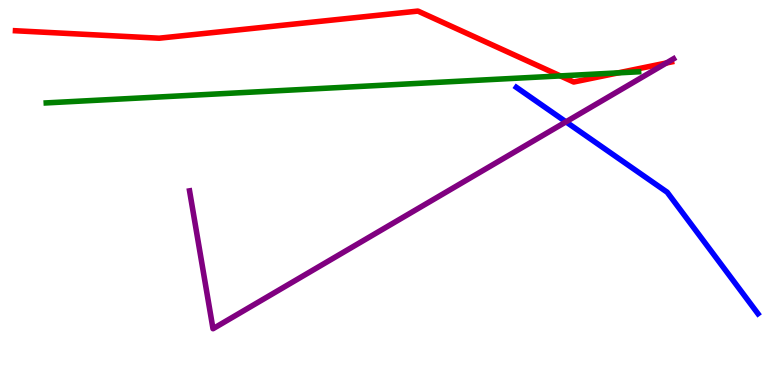[{'lines': ['blue', 'red'], 'intersections': []}, {'lines': ['green', 'red'], 'intersections': [{'x': 7.23, 'y': 8.03}, {'x': 7.98, 'y': 8.11}]}, {'lines': ['purple', 'red'], 'intersections': [{'x': 8.6, 'y': 8.36}]}, {'lines': ['blue', 'green'], 'intersections': []}, {'lines': ['blue', 'purple'], 'intersections': [{'x': 7.3, 'y': 6.84}]}, {'lines': ['green', 'purple'], 'intersections': []}]